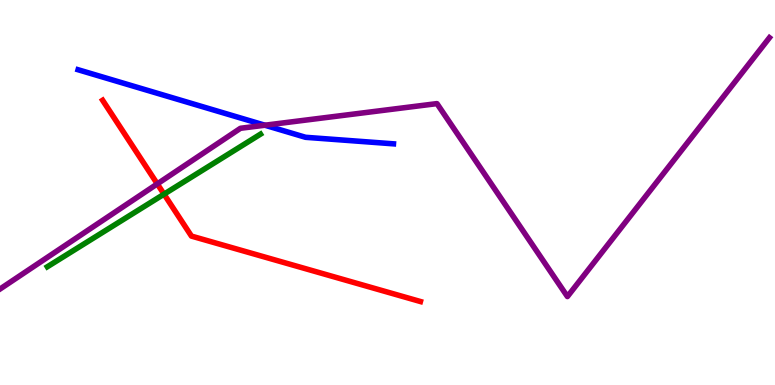[{'lines': ['blue', 'red'], 'intersections': []}, {'lines': ['green', 'red'], 'intersections': [{'x': 2.12, 'y': 4.96}]}, {'lines': ['purple', 'red'], 'intersections': [{'x': 2.03, 'y': 5.22}]}, {'lines': ['blue', 'green'], 'intersections': []}, {'lines': ['blue', 'purple'], 'intersections': [{'x': 3.42, 'y': 6.75}]}, {'lines': ['green', 'purple'], 'intersections': []}]